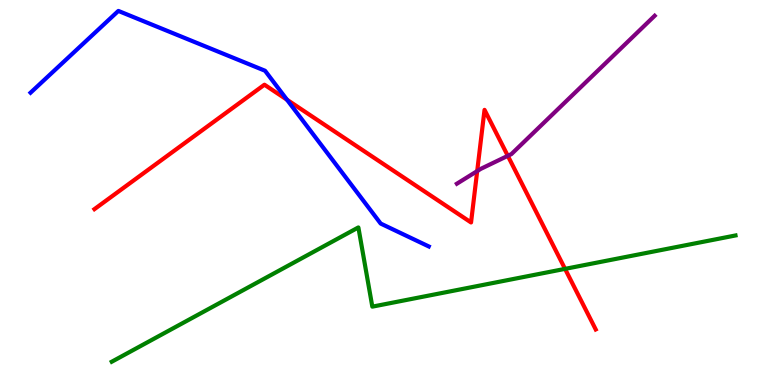[{'lines': ['blue', 'red'], 'intersections': [{'x': 3.7, 'y': 7.41}]}, {'lines': ['green', 'red'], 'intersections': [{'x': 7.29, 'y': 3.02}]}, {'lines': ['purple', 'red'], 'intersections': [{'x': 6.16, 'y': 5.56}, {'x': 6.55, 'y': 5.95}]}, {'lines': ['blue', 'green'], 'intersections': []}, {'lines': ['blue', 'purple'], 'intersections': []}, {'lines': ['green', 'purple'], 'intersections': []}]